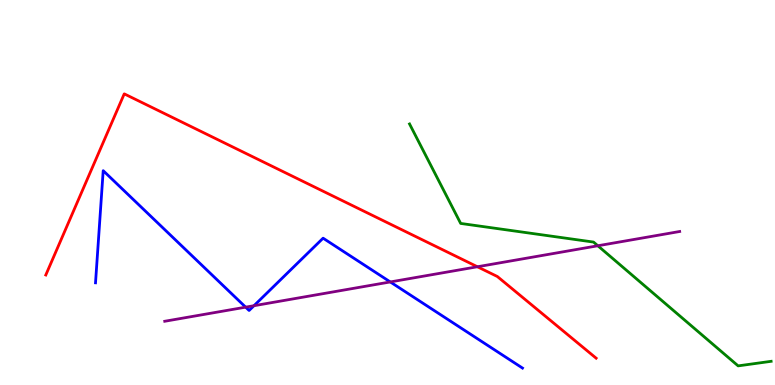[{'lines': ['blue', 'red'], 'intersections': []}, {'lines': ['green', 'red'], 'intersections': []}, {'lines': ['purple', 'red'], 'intersections': [{'x': 6.16, 'y': 3.07}]}, {'lines': ['blue', 'green'], 'intersections': []}, {'lines': ['blue', 'purple'], 'intersections': [{'x': 3.17, 'y': 2.02}, {'x': 3.28, 'y': 2.06}, {'x': 5.04, 'y': 2.68}]}, {'lines': ['green', 'purple'], 'intersections': [{'x': 7.71, 'y': 3.62}]}]